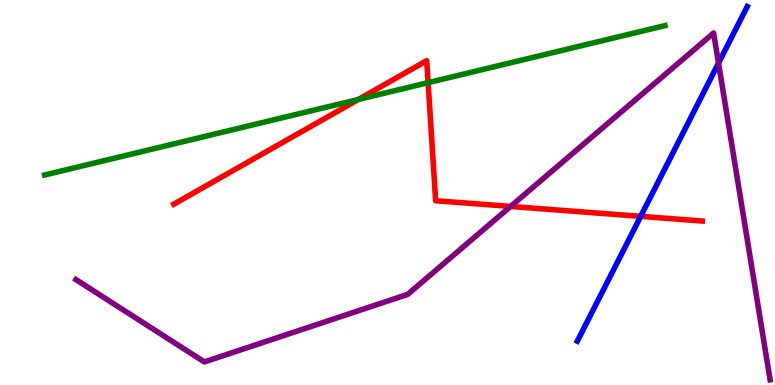[{'lines': ['blue', 'red'], 'intersections': [{'x': 8.27, 'y': 4.38}]}, {'lines': ['green', 'red'], 'intersections': [{'x': 4.62, 'y': 7.42}, {'x': 5.52, 'y': 7.85}]}, {'lines': ['purple', 'red'], 'intersections': [{'x': 6.59, 'y': 4.64}]}, {'lines': ['blue', 'green'], 'intersections': []}, {'lines': ['blue', 'purple'], 'intersections': [{'x': 9.27, 'y': 8.36}]}, {'lines': ['green', 'purple'], 'intersections': []}]